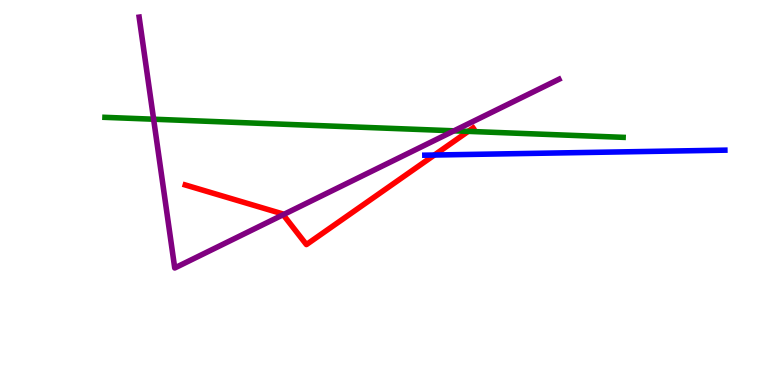[{'lines': ['blue', 'red'], 'intersections': [{'x': 5.61, 'y': 5.97}]}, {'lines': ['green', 'red'], 'intersections': [{'x': 6.04, 'y': 6.59}]}, {'lines': ['purple', 'red'], 'intersections': [{'x': 3.65, 'y': 4.42}]}, {'lines': ['blue', 'green'], 'intersections': []}, {'lines': ['blue', 'purple'], 'intersections': []}, {'lines': ['green', 'purple'], 'intersections': [{'x': 1.98, 'y': 6.9}, {'x': 5.86, 'y': 6.6}]}]